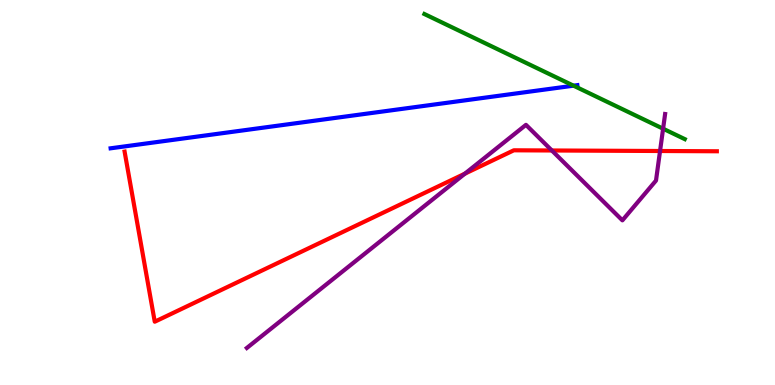[{'lines': ['blue', 'red'], 'intersections': []}, {'lines': ['green', 'red'], 'intersections': []}, {'lines': ['purple', 'red'], 'intersections': [{'x': 6.0, 'y': 5.49}, {'x': 7.12, 'y': 6.09}, {'x': 8.52, 'y': 6.08}]}, {'lines': ['blue', 'green'], 'intersections': [{'x': 7.4, 'y': 7.77}]}, {'lines': ['blue', 'purple'], 'intersections': []}, {'lines': ['green', 'purple'], 'intersections': [{'x': 8.56, 'y': 6.66}]}]